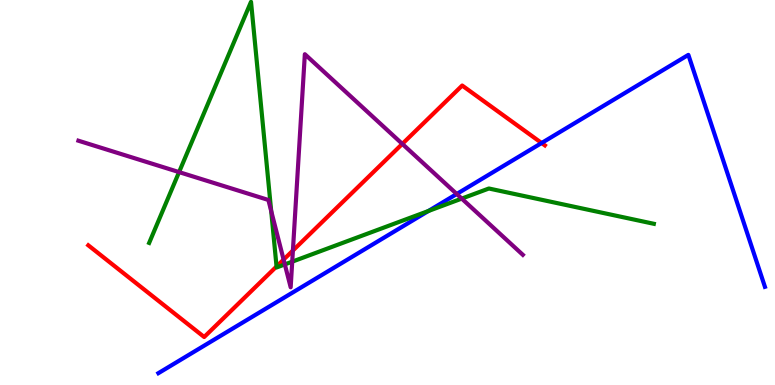[{'lines': ['blue', 'red'], 'intersections': [{'x': 6.99, 'y': 6.29}]}, {'lines': ['green', 'red'], 'intersections': [{'x': 3.57, 'y': 3.08}]}, {'lines': ['purple', 'red'], 'intersections': [{'x': 3.66, 'y': 3.26}, {'x': 3.78, 'y': 3.49}, {'x': 5.19, 'y': 6.26}]}, {'lines': ['blue', 'green'], 'intersections': [{'x': 5.53, 'y': 4.52}]}, {'lines': ['blue', 'purple'], 'intersections': [{'x': 5.89, 'y': 4.96}]}, {'lines': ['green', 'purple'], 'intersections': [{'x': 2.31, 'y': 5.53}, {'x': 3.5, 'y': 4.52}, {'x': 3.68, 'y': 3.13}, {'x': 3.77, 'y': 3.2}, {'x': 5.96, 'y': 4.84}]}]